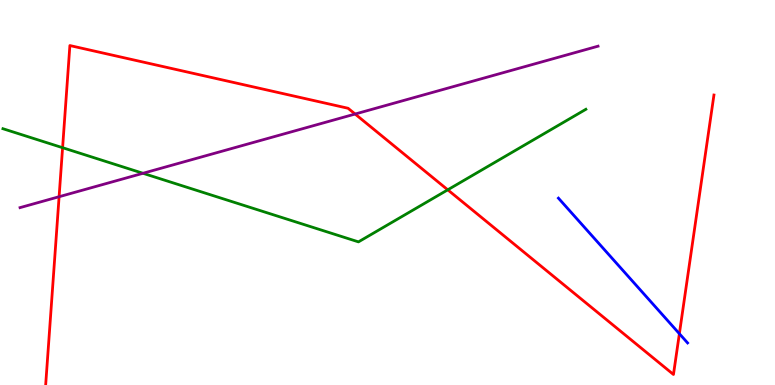[{'lines': ['blue', 'red'], 'intersections': [{'x': 8.77, 'y': 1.33}]}, {'lines': ['green', 'red'], 'intersections': [{'x': 0.808, 'y': 6.16}, {'x': 5.78, 'y': 5.07}]}, {'lines': ['purple', 'red'], 'intersections': [{'x': 0.763, 'y': 4.89}, {'x': 4.58, 'y': 7.04}]}, {'lines': ['blue', 'green'], 'intersections': []}, {'lines': ['blue', 'purple'], 'intersections': []}, {'lines': ['green', 'purple'], 'intersections': [{'x': 1.84, 'y': 5.5}]}]